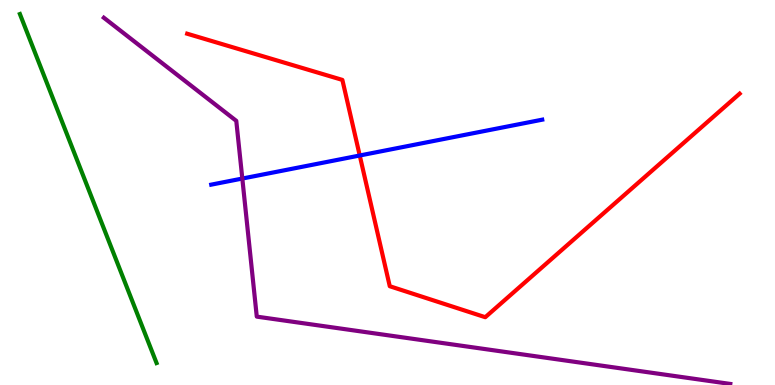[{'lines': ['blue', 'red'], 'intersections': [{'x': 4.64, 'y': 5.96}]}, {'lines': ['green', 'red'], 'intersections': []}, {'lines': ['purple', 'red'], 'intersections': []}, {'lines': ['blue', 'green'], 'intersections': []}, {'lines': ['blue', 'purple'], 'intersections': [{'x': 3.13, 'y': 5.36}]}, {'lines': ['green', 'purple'], 'intersections': []}]